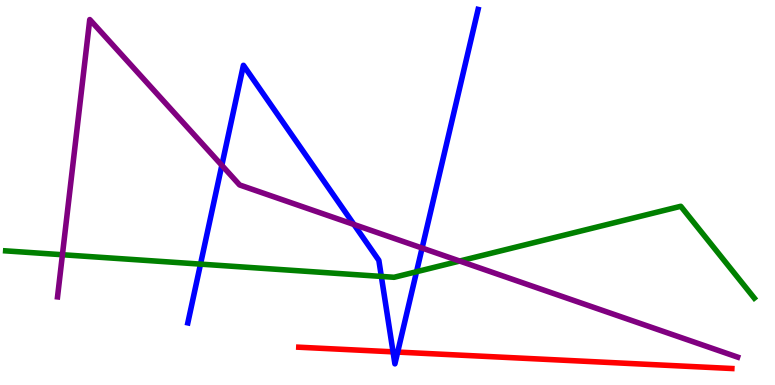[{'lines': ['blue', 'red'], 'intersections': [{'x': 5.07, 'y': 0.861}, {'x': 5.13, 'y': 0.855}]}, {'lines': ['green', 'red'], 'intersections': []}, {'lines': ['purple', 'red'], 'intersections': []}, {'lines': ['blue', 'green'], 'intersections': [{'x': 2.59, 'y': 3.14}, {'x': 4.92, 'y': 2.82}, {'x': 5.37, 'y': 2.94}]}, {'lines': ['blue', 'purple'], 'intersections': [{'x': 2.86, 'y': 5.71}, {'x': 4.57, 'y': 4.17}, {'x': 5.45, 'y': 3.56}]}, {'lines': ['green', 'purple'], 'intersections': [{'x': 0.806, 'y': 3.38}, {'x': 5.93, 'y': 3.22}]}]